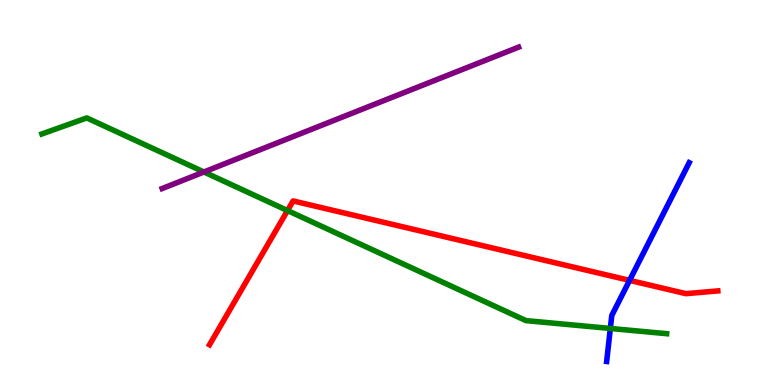[{'lines': ['blue', 'red'], 'intersections': [{'x': 8.12, 'y': 2.72}]}, {'lines': ['green', 'red'], 'intersections': [{'x': 3.71, 'y': 4.53}]}, {'lines': ['purple', 'red'], 'intersections': []}, {'lines': ['blue', 'green'], 'intersections': [{'x': 7.88, 'y': 1.47}]}, {'lines': ['blue', 'purple'], 'intersections': []}, {'lines': ['green', 'purple'], 'intersections': [{'x': 2.63, 'y': 5.53}]}]